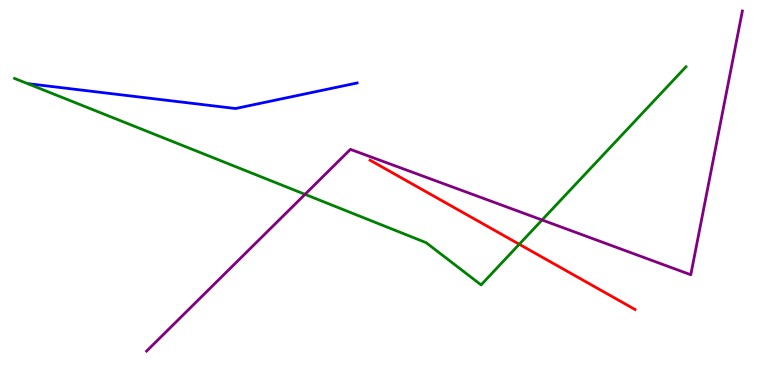[{'lines': ['blue', 'red'], 'intersections': []}, {'lines': ['green', 'red'], 'intersections': [{'x': 6.7, 'y': 3.66}]}, {'lines': ['purple', 'red'], 'intersections': []}, {'lines': ['blue', 'green'], 'intersections': []}, {'lines': ['blue', 'purple'], 'intersections': []}, {'lines': ['green', 'purple'], 'intersections': [{'x': 3.94, 'y': 4.95}, {'x': 6.99, 'y': 4.29}]}]